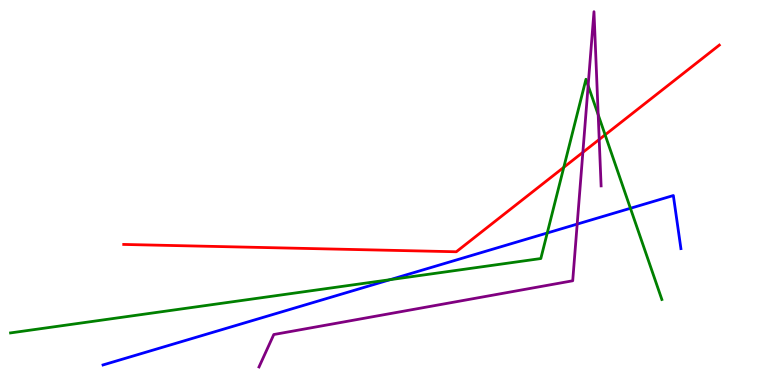[{'lines': ['blue', 'red'], 'intersections': []}, {'lines': ['green', 'red'], 'intersections': [{'x': 7.27, 'y': 5.65}, {'x': 7.81, 'y': 6.5}]}, {'lines': ['purple', 'red'], 'intersections': [{'x': 7.52, 'y': 6.04}, {'x': 7.73, 'y': 6.38}]}, {'lines': ['blue', 'green'], 'intersections': [{'x': 5.03, 'y': 2.74}, {'x': 7.06, 'y': 3.95}, {'x': 8.13, 'y': 4.59}]}, {'lines': ['blue', 'purple'], 'intersections': [{'x': 7.45, 'y': 4.18}]}, {'lines': ['green', 'purple'], 'intersections': [{'x': 7.59, 'y': 7.78}, {'x': 7.72, 'y': 7.02}]}]